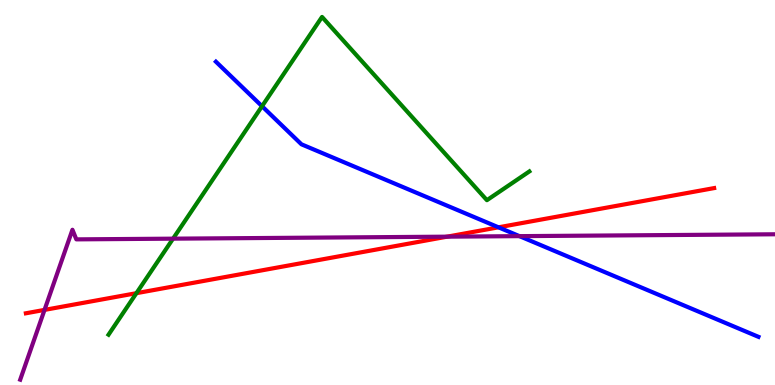[{'lines': ['blue', 'red'], 'intersections': [{'x': 6.43, 'y': 4.1}]}, {'lines': ['green', 'red'], 'intersections': [{'x': 1.76, 'y': 2.38}]}, {'lines': ['purple', 'red'], 'intersections': [{'x': 0.574, 'y': 1.95}, {'x': 5.77, 'y': 3.85}]}, {'lines': ['blue', 'green'], 'intersections': [{'x': 3.38, 'y': 7.24}]}, {'lines': ['blue', 'purple'], 'intersections': [{'x': 6.7, 'y': 3.87}]}, {'lines': ['green', 'purple'], 'intersections': [{'x': 2.23, 'y': 3.8}]}]